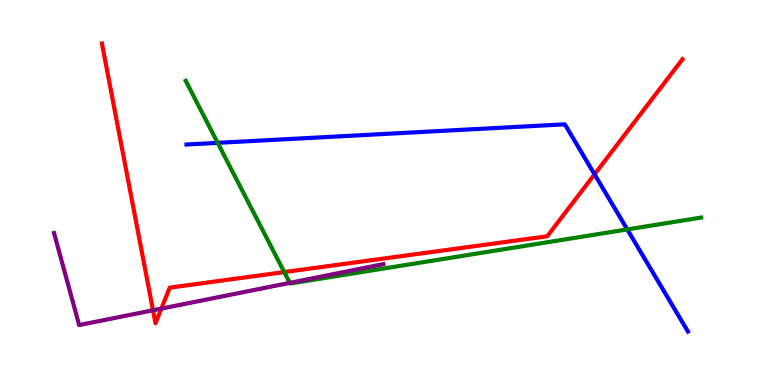[{'lines': ['blue', 'red'], 'intersections': [{'x': 7.67, 'y': 5.47}]}, {'lines': ['green', 'red'], 'intersections': [{'x': 3.67, 'y': 2.93}]}, {'lines': ['purple', 'red'], 'intersections': [{'x': 1.97, 'y': 1.94}, {'x': 2.08, 'y': 1.98}]}, {'lines': ['blue', 'green'], 'intersections': [{'x': 2.81, 'y': 6.29}, {'x': 8.09, 'y': 4.04}]}, {'lines': ['blue', 'purple'], 'intersections': []}, {'lines': ['green', 'purple'], 'intersections': [{'x': 3.74, 'y': 2.65}]}]